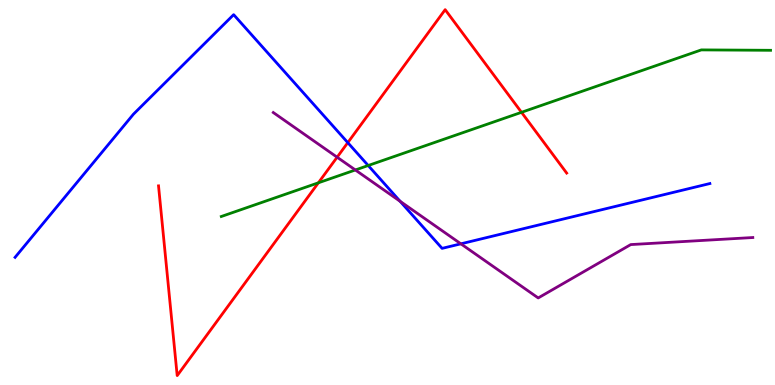[{'lines': ['blue', 'red'], 'intersections': [{'x': 4.49, 'y': 6.3}]}, {'lines': ['green', 'red'], 'intersections': [{'x': 4.11, 'y': 5.25}, {'x': 6.73, 'y': 7.08}]}, {'lines': ['purple', 'red'], 'intersections': [{'x': 4.35, 'y': 5.92}]}, {'lines': ['blue', 'green'], 'intersections': [{'x': 4.75, 'y': 5.7}]}, {'lines': ['blue', 'purple'], 'intersections': [{'x': 5.16, 'y': 4.77}, {'x': 5.95, 'y': 3.67}]}, {'lines': ['green', 'purple'], 'intersections': [{'x': 4.59, 'y': 5.59}]}]